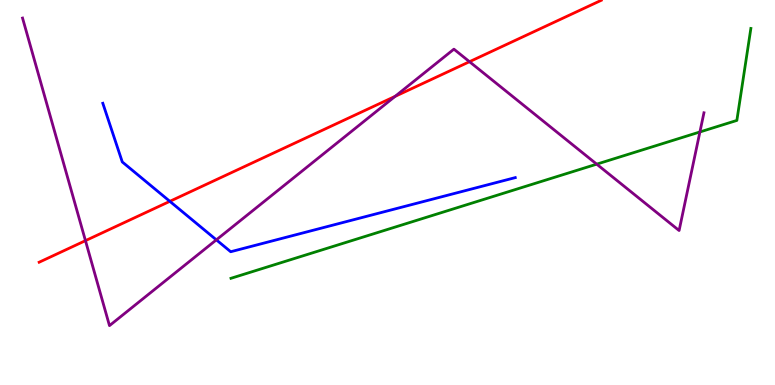[{'lines': ['blue', 'red'], 'intersections': [{'x': 2.19, 'y': 4.77}]}, {'lines': ['green', 'red'], 'intersections': []}, {'lines': ['purple', 'red'], 'intersections': [{'x': 1.1, 'y': 3.75}, {'x': 5.1, 'y': 7.5}, {'x': 6.06, 'y': 8.4}]}, {'lines': ['blue', 'green'], 'intersections': []}, {'lines': ['blue', 'purple'], 'intersections': [{'x': 2.79, 'y': 3.77}]}, {'lines': ['green', 'purple'], 'intersections': [{'x': 7.7, 'y': 5.74}, {'x': 9.03, 'y': 6.57}]}]